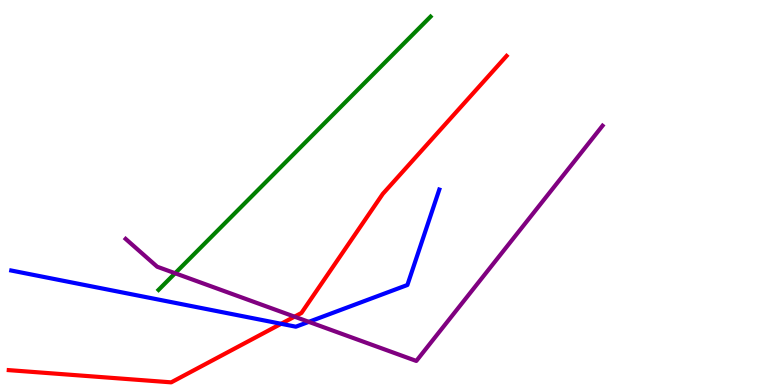[{'lines': ['blue', 'red'], 'intersections': [{'x': 3.63, 'y': 1.59}]}, {'lines': ['green', 'red'], 'intersections': []}, {'lines': ['purple', 'red'], 'intersections': [{'x': 3.8, 'y': 1.78}]}, {'lines': ['blue', 'green'], 'intersections': []}, {'lines': ['blue', 'purple'], 'intersections': [{'x': 3.98, 'y': 1.64}]}, {'lines': ['green', 'purple'], 'intersections': [{'x': 2.26, 'y': 2.9}]}]